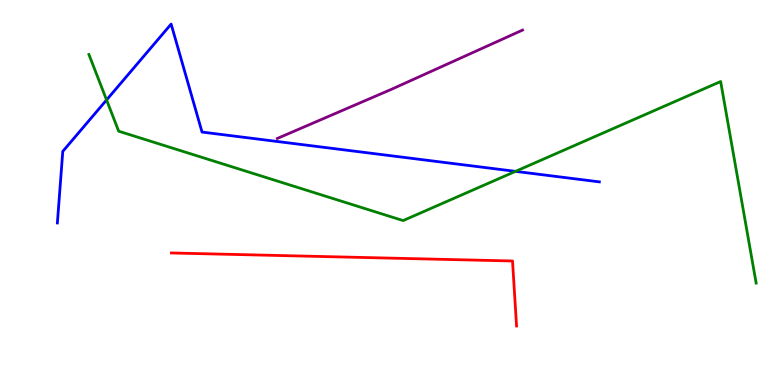[{'lines': ['blue', 'red'], 'intersections': []}, {'lines': ['green', 'red'], 'intersections': []}, {'lines': ['purple', 'red'], 'intersections': []}, {'lines': ['blue', 'green'], 'intersections': [{'x': 1.37, 'y': 7.4}, {'x': 6.65, 'y': 5.55}]}, {'lines': ['blue', 'purple'], 'intersections': []}, {'lines': ['green', 'purple'], 'intersections': []}]